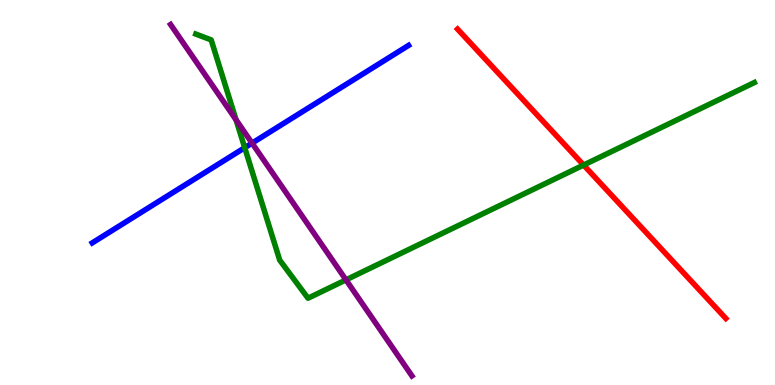[{'lines': ['blue', 'red'], 'intersections': []}, {'lines': ['green', 'red'], 'intersections': [{'x': 7.53, 'y': 5.71}]}, {'lines': ['purple', 'red'], 'intersections': []}, {'lines': ['blue', 'green'], 'intersections': [{'x': 3.16, 'y': 6.16}]}, {'lines': ['blue', 'purple'], 'intersections': [{'x': 3.25, 'y': 6.28}]}, {'lines': ['green', 'purple'], 'intersections': [{'x': 3.05, 'y': 6.89}, {'x': 4.46, 'y': 2.73}]}]